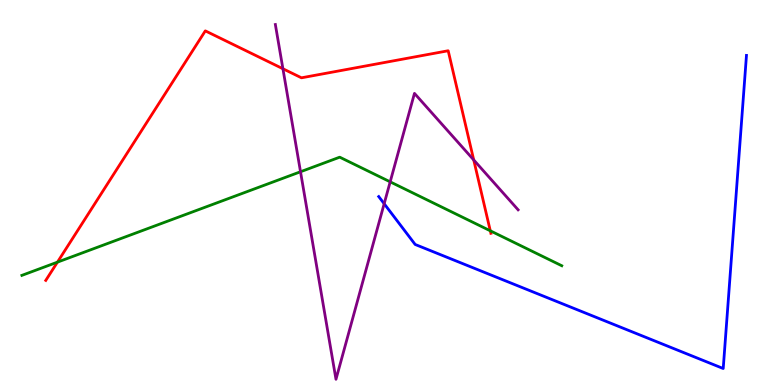[{'lines': ['blue', 'red'], 'intersections': []}, {'lines': ['green', 'red'], 'intersections': [{'x': 0.741, 'y': 3.19}, {'x': 6.33, 'y': 4.01}]}, {'lines': ['purple', 'red'], 'intersections': [{'x': 3.65, 'y': 8.21}, {'x': 6.11, 'y': 5.85}]}, {'lines': ['blue', 'green'], 'intersections': []}, {'lines': ['blue', 'purple'], 'intersections': [{'x': 4.96, 'y': 4.71}]}, {'lines': ['green', 'purple'], 'intersections': [{'x': 3.88, 'y': 5.54}, {'x': 5.03, 'y': 5.28}]}]